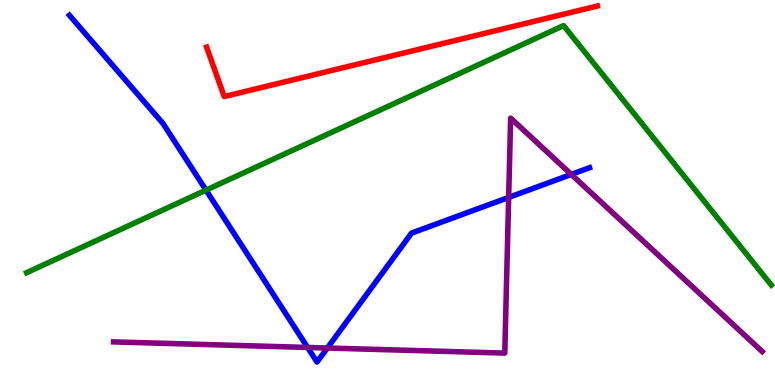[{'lines': ['blue', 'red'], 'intersections': []}, {'lines': ['green', 'red'], 'intersections': []}, {'lines': ['purple', 'red'], 'intersections': []}, {'lines': ['blue', 'green'], 'intersections': [{'x': 2.66, 'y': 5.06}]}, {'lines': ['blue', 'purple'], 'intersections': [{'x': 3.97, 'y': 0.975}, {'x': 4.22, 'y': 0.961}, {'x': 6.56, 'y': 4.87}, {'x': 7.37, 'y': 5.47}]}, {'lines': ['green', 'purple'], 'intersections': []}]